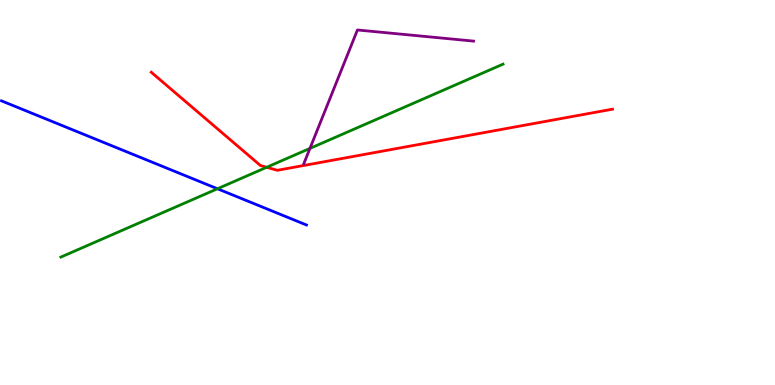[{'lines': ['blue', 'red'], 'intersections': []}, {'lines': ['green', 'red'], 'intersections': [{'x': 3.44, 'y': 5.65}]}, {'lines': ['purple', 'red'], 'intersections': []}, {'lines': ['blue', 'green'], 'intersections': [{'x': 2.81, 'y': 5.1}]}, {'lines': ['blue', 'purple'], 'intersections': []}, {'lines': ['green', 'purple'], 'intersections': [{'x': 4.0, 'y': 6.15}]}]